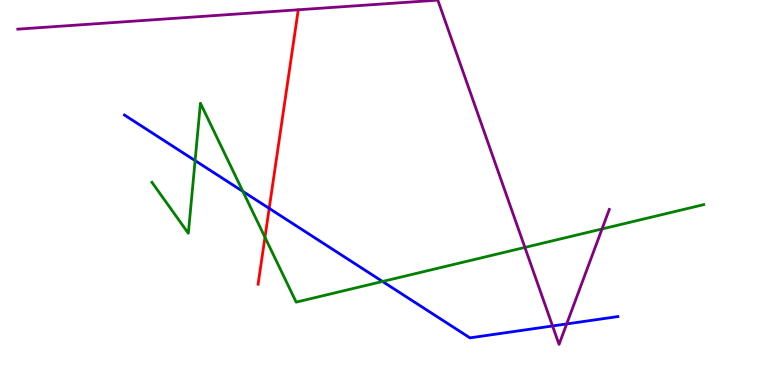[{'lines': ['blue', 'red'], 'intersections': [{'x': 3.47, 'y': 4.59}]}, {'lines': ['green', 'red'], 'intersections': [{'x': 3.42, 'y': 3.84}]}, {'lines': ['purple', 'red'], 'intersections': []}, {'lines': ['blue', 'green'], 'intersections': [{'x': 2.52, 'y': 5.83}, {'x': 3.13, 'y': 5.03}, {'x': 4.94, 'y': 2.69}]}, {'lines': ['blue', 'purple'], 'intersections': [{'x': 7.13, 'y': 1.53}, {'x': 7.31, 'y': 1.59}]}, {'lines': ['green', 'purple'], 'intersections': [{'x': 6.77, 'y': 3.57}, {'x': 7.77, 'y': 4.05}]}]